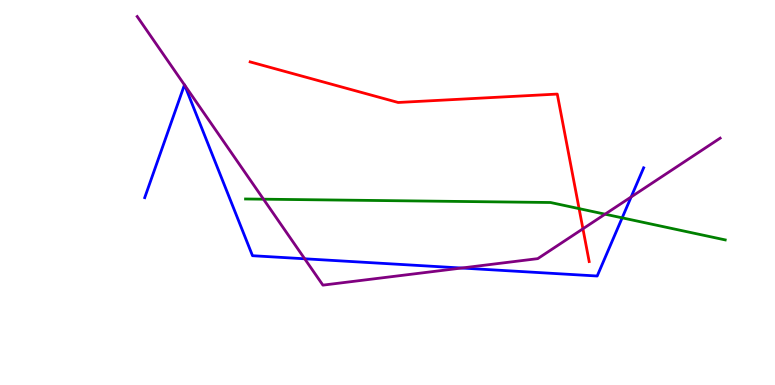[{'lines': ['blue', 'red'], 'intersections': []}, {'lines': ['green', 'red'], 'intersections': [{'x': 7.47, 'y': 4.58}]}, {'lines': ['purple', 'red'], 'intersections': [{'x': 7.52, 'y': 4.06}]}, {'lines': ['blue', 'green'], 'intersections': [{'x': 8.03, 'y': 4.34}]}, {'lines': ['blue', 'purple'], 'intersections': [{'x': 2.38, 'y': 7.8}, {'x': 2.38, 'y': 7.79}, {'x': 3.93, 'y': 3.28}, {'x': 5.96, 'y': 3.04}, {'x': 8.14, 'y': 4.88}]}, {'lines': ['green', 'purple'], 'intersections': [{'x': 3.4, 'y': 4.83}, {'x': 7.81, 'y': 4.44}]}]